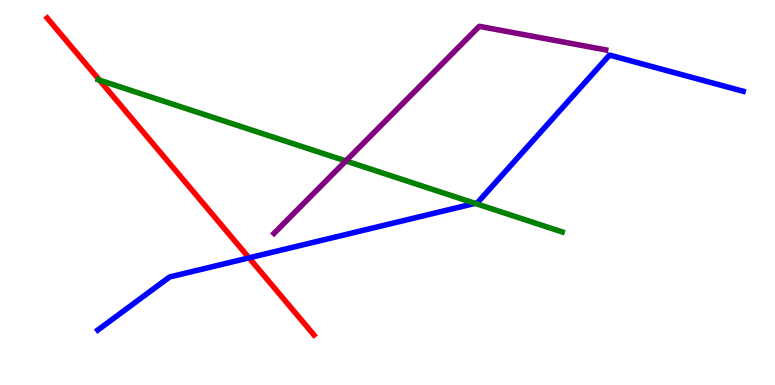[{'lines': ['blue', 'red'], 'intersections': [{'x': 3.21, 'y': 3.3}]}, {'lines': ['green', 'red'], 'intersections': [{'x': 1.28, 'y': 7.92}]}, {'lines': ['purple', 'red'], 'intersections': []}, {'lines': ['blue', 'green'], 'intersections': [{'x': 6.13, 'y': 4.72}]}, {'lines': ['blue', 'purple'], 'intersections': []}, {'lines': ['green', 'purple'], 'intersections': [{'x': 4.46, 'y': 5.82}]}]